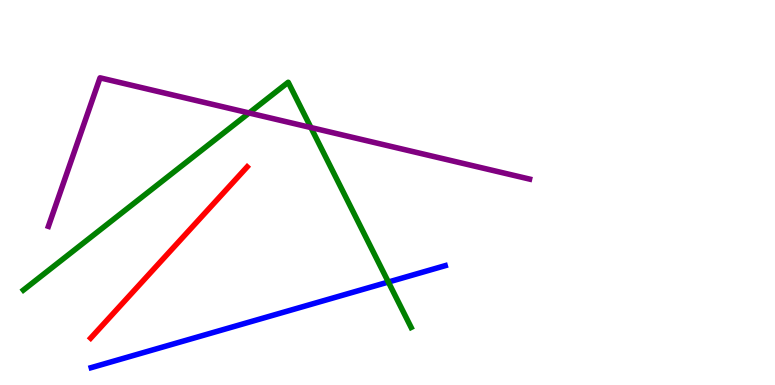[{'lines': ['blue', 'red'], 'intersections': []}, {'lines': ['green', 'red'], 'intersections': []}, {'lines': ['purple', 'red'], 'intersections': []}, {'lines': ['blue', 'green'], 'intersections': [{'x': 5.01, 'y': 2.67}]}, {'lines': ['blue', 'purple'], 'intersections': []}, {'lines': ['green', 'purple'], 'intersections': [{'x': 3.21, 'y': 7.07}, {'x': 4.01, 'y': 6.69}]}]